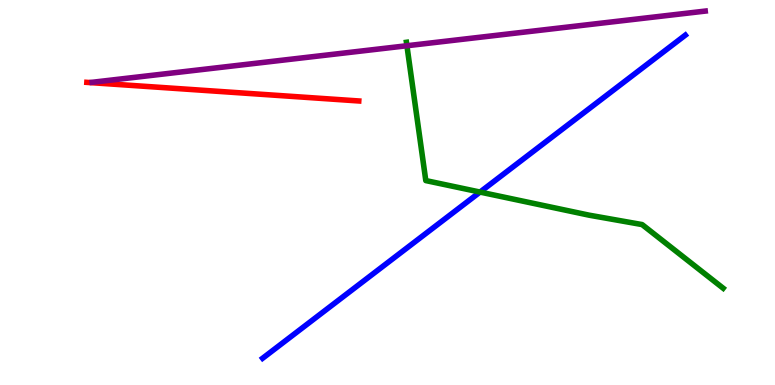[{'lines': ['blue', 'red'], 'intersections': []}, {'lines': ['green', 'red'], 'intersections': []}, {'lines': ['purple', 'red'], 'intersections': []}, {'lines': ['blue', 'green'], 'intersections': [{'x': 6.19, 'y': 5.01}]}, {'lines': ['blue', 'purple'], 'intersections': []}, {'lines': ['green', 'purple'], 'intersections': [{'x': 5.25, 'y': 8.81}]}]